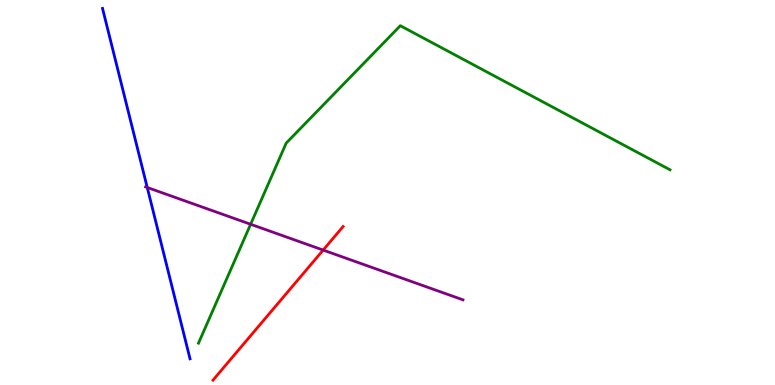[{'lines': ['blue', 'red'], 'intersections': []}, {'lines': ['green', 'red'], 'intersections': []}, {'lines': ['purple', 'red'], 'intersections': [{'x': 4.17, 'y': 3.5}]}, {'lines': ['blue', 'green'], 'intersections': []}, {'lines': ['blue', 'purple'], 'intersections': [{'x': 1.9, 'y': 5.13}]}, {'lines': ['green', 'purple'], 'intersections': [{'x': 3.23, 'y': 4.17}]}]